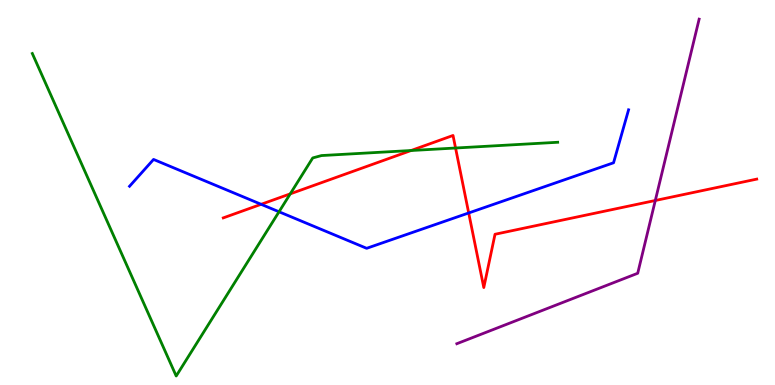[{'lines': ['blue', 'red'], 'intersections': [{'x': 3.37, 'y': 4.69}, {'x': 6.05, 'y': 4.47}]}, {'lines': ['green', 'red'], 'intersections': [{'x': 3.75, 'y': 4.96}, {'x': 5.3, 'y': 6.09}, {'x': 5.88, 'y': 6.16}]}, {'lines': ['purple', 'red'], 'intersections': [{'x': 8.46, 'y': 4.79}]}, {'lines': ['blue', 'green'], 'intersections': [{'x': 3.6, 'y': 4.5}]}, {'lines': ['blue', 'purple'], 'intersections': []}, {'lines': ['green', 'purple'], 'intersections': []}]